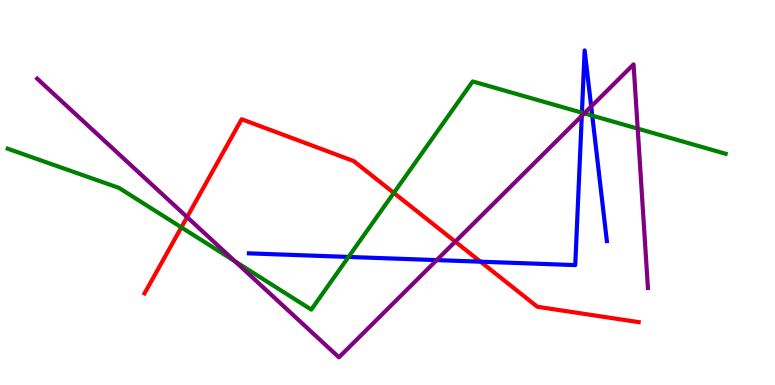[{'lines': ['blue', 'red'], 'intersections': [{'x': 6.2, 'y': 3.2}]}, {'lines': ['green', 'red'], 'intersections': [{'x': 2.34, 'y': 4.09}, {'x': 5.08, 'y': 4.99}]}, {'lines': ['purple', 'red'], 'intersections': [{'x': 2.41, 'y': 4.36}, {'x': 5.87, 'y': 3.72}]}, {'lines': ['blue', 'green'], 'intersections': [{'x': 4.5, 'y': 3.33}, {'x': 7.51, 'y': 7.07}, {'x': 7.64, 'y': 7.0}]}, {'lines': ['blue', 'purple'], 'intersections': [{'x': 5.64, 'y': 3.24}, {'x': 7.51, 'y': 6.99}, {'x': 7.63, 'y': 7.23}]}, {'lines': ['green', 'purple'], 'intersections': [{'x': 3.03, 'y': 3.21}, {'x': 7.54, 'y': 7.06}, {'x': 8.23, 'y': 6.66}]}]